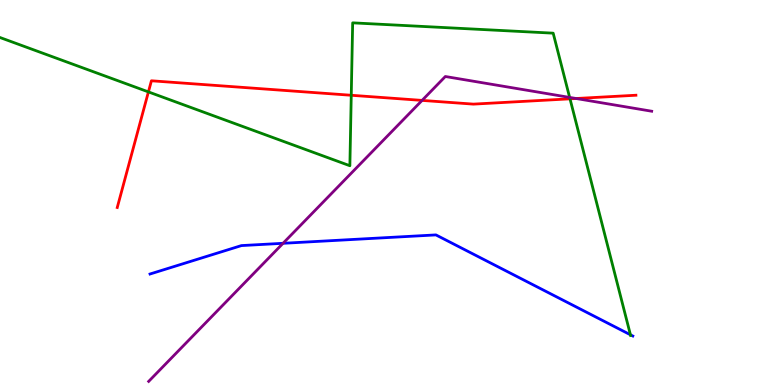[{'lines': ['blue', 'red'], 'intersections': []}, {'lines': ['green', 'red'], 'intersections': [{'x': 1.92, 'y': 7.61}, {'x': 4.53, 'y': 7.53}, {'x': 7.35, 'y': 7.43}]}, {'lines': ['purple', 'red'], 'intersections': [{'x': 5.45, 'y': 7.39}, {'x': 7.43, 'y': 7.44}]}, {'lines': ['blue', 'green'], 'intersections': [{'x': 8.13, 'y': 1.3}]}, {'lines': ['blue', 'purple'], 'intersections': [{'x': 3.65, 'y': 3.68}]}, {'lines': ['green', 'purple'], 'intersections': [{'x': 7.35, 'y': 7.47}]}]